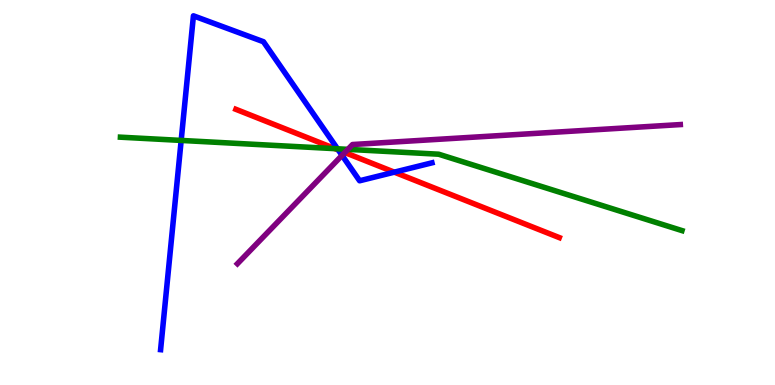[{'lines': ['blue', 'red'], 'intersections': [{'x': 4.37, 'y': 6.11}, {'x': 5.09, 'y': 5.53}]}, {'lines': ['green', 'red'], 'intersections': [{'x': 4.32, 'y': 6.14}]}, {'lines': ['purple', 'red'], 'intersections': [{'x': 4.45, 'y': 6.04}]}, {'lines': ['blue', 'green'], 'intersections': [{'x': 2.34, 'y': 6.35}, {'x': 4.35, 'y': 6.14}]}, {'lines': ['blue', 'purple'], 'intersections': [{'x': 4.41, 'y': 5.96}]}, {'lines': ['green', 'purple'], 'intersections': [{'x': 4.49, 'y': 6.12}]}]